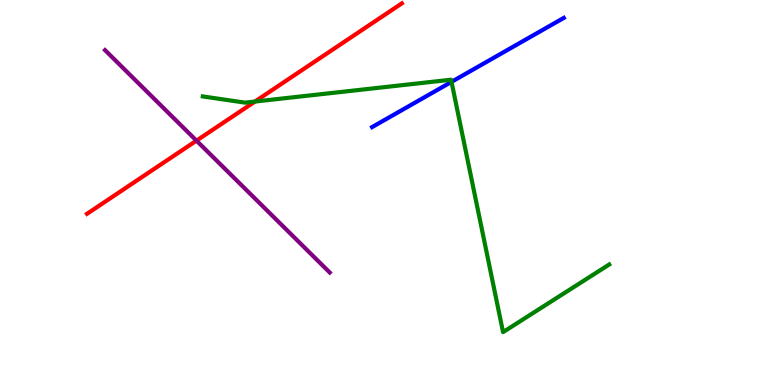[{'lines': ['blue', 'red'], 'intersections': []}, {'lines': ['green', 'red'], 'intersections': [{'x': 3.29, 'y': 7.36}]}, {'lines': ['purple', 'red'], 'intersections': [{'x': 2.54, 'y': 6.35}]}, {'lines': ['blue', 'green'], 'intersections': [{'x': 5.83, 'y': 7.87}]}, {'lines': ['blue', 'purple'], 'intersections': []}, {'lines': ['green', 'purple'], 'intersections': []}]